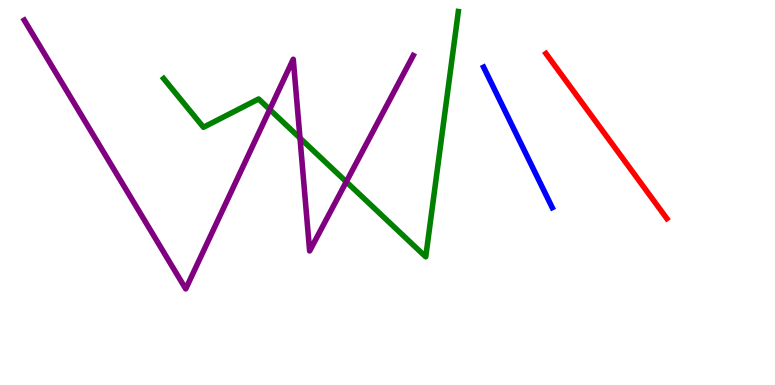[{'lines': ['blue', 'red'], 'intersections': []}, {'lines': ['green', 'red'], 'intersections': []}, {'lines': ['purple', 'red'], 'intersections': []}, {'lines': ['blue', 'green'], 'intersections': []}, {'lines': ['blue', 'purple'], 'intersections': []}, {'lines': ['green', 'purple'], 'intersections': [{'x': 3.48, 'y': 7.16}, {'x': 3.87, 'y': 6.41}, {'x': 4.47, 'y': 5.28}]}]